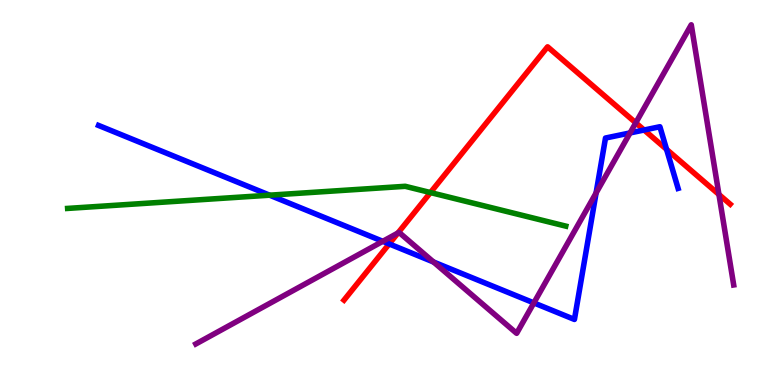[{'lines': ['blue', 'red'], 'intersections': [{'x': 5.02, 'y': 3.66}, {'x': 8.31, 'y': 6.62}, {'x': 8.6, 'y': 6.12}]}, {'lines': ['green', 'red'], 'intersections': [{'x': 5.55, 'y': 5.0}]}, {'lines': ['purple', 'red'], 'intersections': [{'x': 5.13, 'y': 3.95}, {'x': 8.2, 'y': 6.81}, {'x': 9.28, 'y': 4.95}]}, {'lines': ['blue', 'green'], 'intersections': [{'x': 3.48, 'y': 4.93}]}, {'lines': ['blue', 'purple'], 'intersections': [{'x': 4.94, 'y': 3.73}, {'x': 5.59, 'y': 3.19}, {'x': 6.89, 'y': 2.13}, {'x': 7.69, 'y': 4.99}, {'x': 8.13, 'y': 6.55}]}, {'lines': ['green', 'purple'], 'intersections': []}]